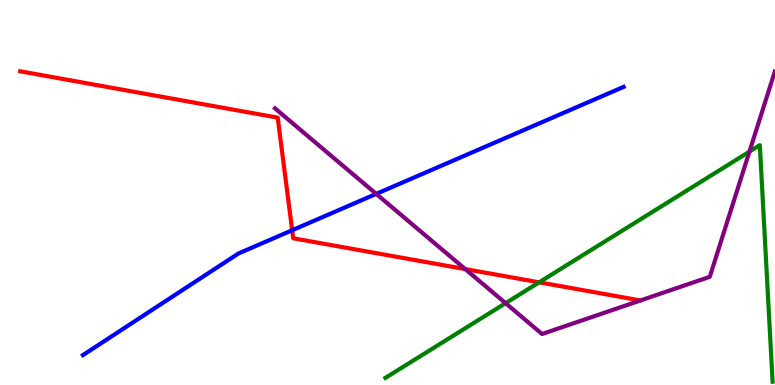[{'lines': ['blue', 'red'], 'intersections': [{'x': 3.77, 'y': 4.02}]}, {'lines': ['green', 'red'], 'intersections': [{'x': 6.96, 'y': 2.67}]}, {'lines': ['purple', 'red'], 'intersections': [{'x': 6.0, 'y': 3.01}]}, {'lines': ['blue', 'green'], 'intersections': []}, {'lines': ['blue', 'purple'], 'intersections': [{'x': 4.85, 'y': 4.96}]}, {'lines': ['green', 'purple'], 'intersections': [{'x': 6.52, 'y': 2.13}, {'x': 9.67, 'y': 6.06}]}]